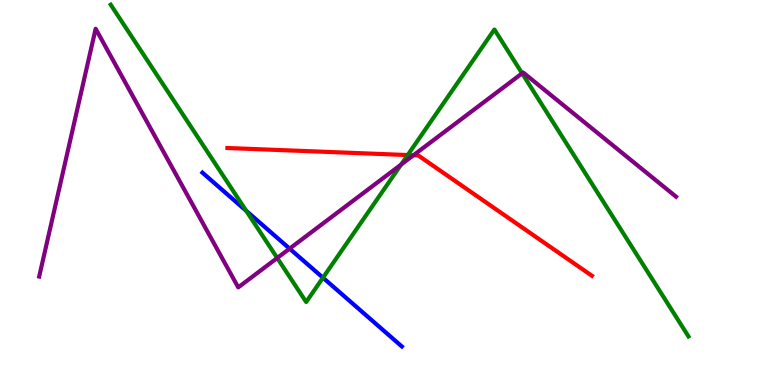[{'lines': ['blue', 'red'], 'intersections': []}, {'lines': ['green', 'red'], 'intersections': [{'x': 5.26, 'y': 5.97}]}, {'lines': ['purple', 'red'], 'intersections': [{'x': 5.33, 'y': 5.97}]}, {'lines': ['blue', 'green'], 'intersections': [{'x': 3.18, 'y': 4.52}, {'x': 4.17, 'y': 2.79}]}, {'lines': ['blue', 'purple'], 'intersections': [{'x': 3.74, 'y': 3.54}]}, {'lines': ['green', 'purple'], 'intersections': [{'x': 3.58, 'y': 3.3}, {'x': 5.18, 'y': 5.73}, {'x': 6.74, 'y': 8.1}]}]